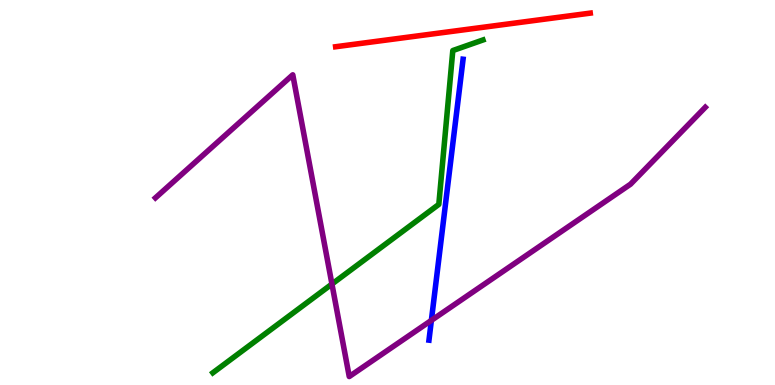[{'lines': ['blue', 'red'], 'intersections': []}, {'lines': ['green', 'red'], 'intersections': []}, {'lines': ['purple', 'red'], 'intersections': []}, {'lines': ['blue', 'green'], 'intersections': []}, {'lines': ['blue', 'purple'], 'intersections': [{'x': 5.57, 'y': 1.68}]}, {'lines': ['green', 'purple'], 'intersections': [{'x': 4.28, 'y': 2.62}]}]